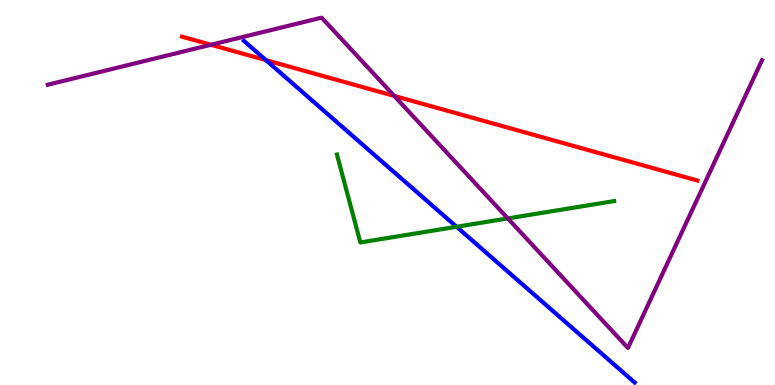[{'lines': ['blue', 'red'], 'intersections': [{'x': 3.43, 'y': 8.44}]}, {'lines': ['green', 'red'], 'intersections': []}, {'lines': ['purple', 'red'], 'intersections': [{'x': 2.72, 'y': 8.84}, {'x': 5.09, 'y': 7.51}]}, {'lines': ['blue', 'green'], 'intersections': [{'x': 5.89, 'y': 4.11}]}, {'lines': ['blue', 'purple'], 'intersections': []}, {'lines': ['green', 'purple'], 'intersections': [{'x': 6.55, 'y': 4.33}]}]